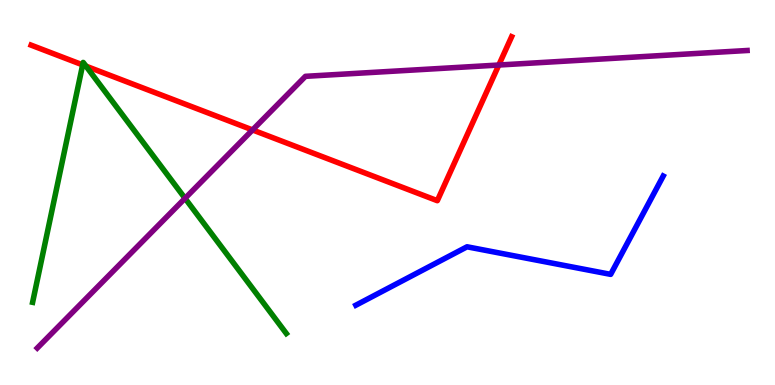[{'lines': ['blue', 'red'], 'intersections': []}, {'lines': ['green', 'red'], 'intersections': [{'x': 1.07, 'y': 8.31}, {'x': 1.11, 'y': 8.28}]}, {'lines': ['purple', 'red'], 'intersections': [{'x': 3.26, 'y': 6.63}, {'x': 6.44, 'y': 8.31}]}, {'lines': ['blue', 'green'], 'intersections': []}, {'lines': ['blue', 'purple'], 'intersections': []}, {'lines': ['green', 'purple'], 'intersections': [{'x': 2.39, 'y': 4.85}]}]